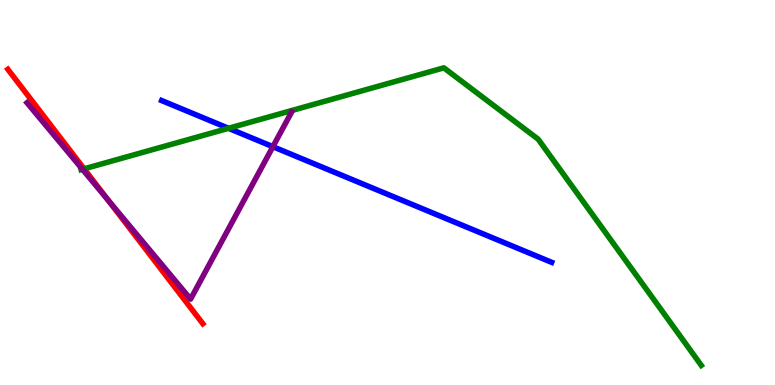[{'lines': ['blue', 'red'], 'intersections': []}, {'lines': ['green', 'red'], 'intersections': [{'x': 1.09, 'y': 5.61}]}, {'lines': ['purple', 'red'], 'intersections': [{'x': 1.4, 'y': 4.8}]}, {'lines': ['blue', 'green'], 'intersections': [{'x': 2.95, 'y': 6.67}]}, {'lines': ['blue', 'purple'], 'intersections': [{'x': 3.52, 'y': 6.19}]}, {'lines': ['green', 'purple'], 'intersections': [{'x': 1.06, 'y': 5.6}]}]